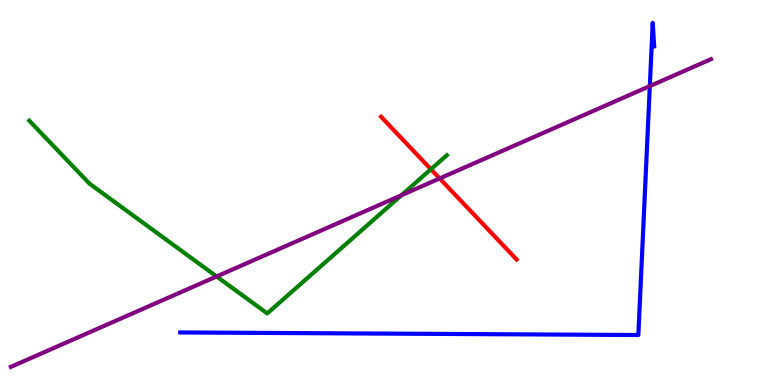[{'lines': ['blue', 'red'], 'intersections': []}, {'lines': ['green', 'red'], 'intersections': [{'x': 5.56, 'y': 5.6}]}, {'lines': ['purple', 'red'], 'intersections': [{'x': 5.67, 'y': 5.37}]}, {'lines': ['blue', 'green'], 'intersections': []}, {'lines': ['blue', 'purple'], 'intersections': [{'x': 8.38, 'y': 7.76}]}, {'lines': ['green', 'purple'], 'intersections': [{'x': 2.79, 'y': 2.82}, {'x': 5.18, 'y': 4.93}]}]